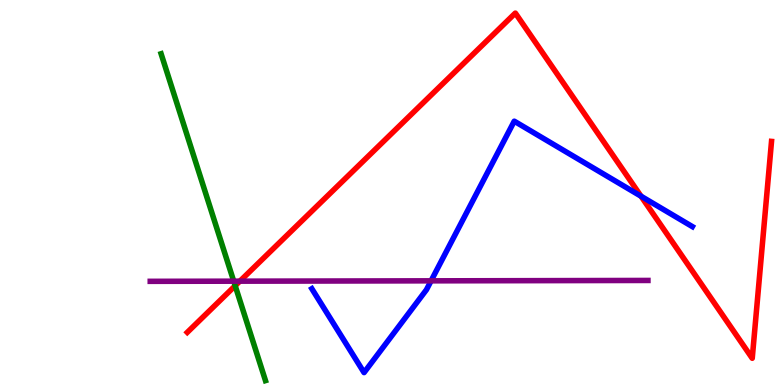[{'lines': ['blue', 'red'], 'intersections': [{'x': 8.27, 'y': 4.9}]}, {'lines': ['green', 'red'], 'intersections': [{'x': 3.03, 'y': 2.58}]}, {'lines': ['purple', 'red'], 'intersections': [{'x': 3.1, 'y': 2.7}]}, {'lines': ['blue', 'green'], 'intersections': []}, {'lines': ['blue', 'purple'], 'intersections': [{'x': 5.56, 'y': 2.71}]}, {'lines': ['green', 'purple'], 'intersections': [{'x': 3.02, 'y': 2.7}]}]